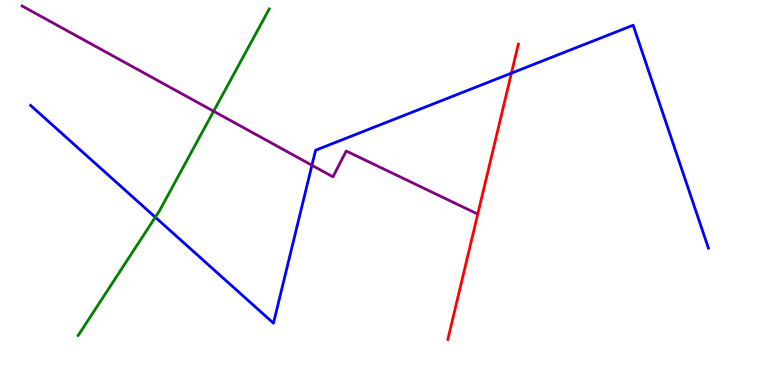[{'lines': ['blue', 'red'], 'intersections': [{'x': 6.6, 'y': 8.1}]}, {'lines': ['green', 'red'], 'intersections': []}, {'lines': ['purple', 'red'], 'intersections': []}, {'lines': ['blue', 'green'], 'intersections': [{'x': 2.0, 'y': 4.36}]}, {'lines': ['blue', 'purple'], 'intersections': [{'x': 4.02, 'y': 5.71}]}, {'lines': ['green', 'purple'], 'intersections': [{'x': 2.76, 'y': 7.11}]}]